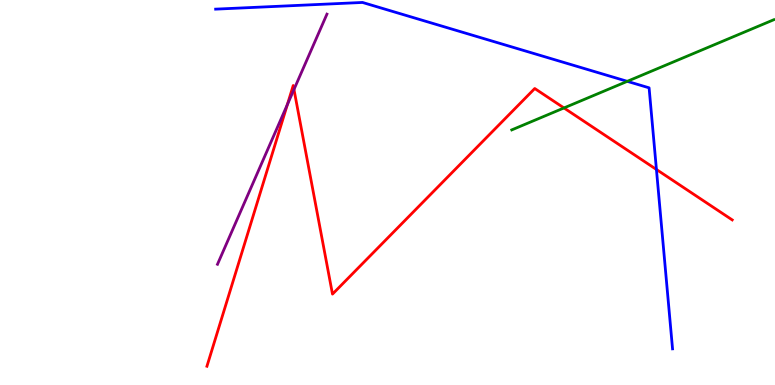[{'lines': ['blue', 'red'], 'intersections': [{'x': 8.47, 'y': 5.6}]}, {'lines': ['green', 'red'], 'intersections': [{'x': 7.28, 'y': 7.2}]}, {'lines': ['purple', 'red'], 'intersections': [{'x': 3.71, 'y': 7.28}, {'x': 3.79, 'y': 7.68}]}, {'lines': ['blue', 'green'], 'intersections': [{'x': 8.09, 'y': 7.89}]}, {'lines': ['blue', 'purple'], 'intersections': []}, {'lines': ['green', 'purple'], 'intersections': []}]